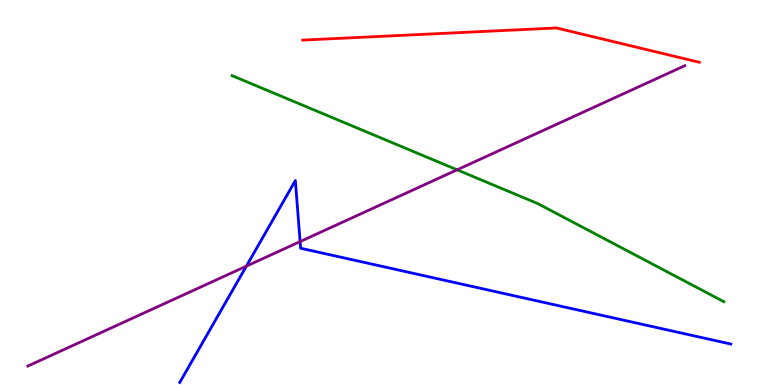[{'lines': ['blue', 'red'], 'intersections': []}, {'lines': ['green', 'red'], 'intersections': []}, {'lines': ['purple', 'red'], 'intersections': []}, {'lines': ['blue', 'green'], 'intersections': []}, {'lines': ['blue', 'purple'], 'intersections': [{'x': 3.18, 'y': 3.09}, {'x': 3.87, 'y': 3.73}]}, {'lines': ['green', 'purple'], 'intersections': [{'x': 5.9, 'y': 5.59}]}]